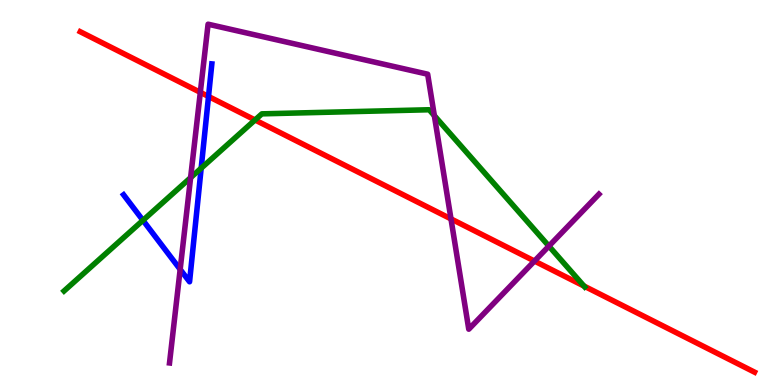[{'lines': ['blue', 'red'], 'intersections': [{'x': 2.69, 'y': 7.49}]}, {'lines': ['green', 'red'], 'intersections': [{'x': 3.29, 'y': 6.88}, {'x': 7.54, 'y': 2.57}]}, {'lines': ['purple', 'red'], 'intersections': [{'x': 2.58, 'y': 7.6}, {'x': 5.82, 'y': 4.31}, {'x': 6.9, 'y': 3.22}]}, {'lines': ['blue', 'green'], 'intersections': [{'x': 1.84, 'y': 4.28}, {'x': 2.6, 'y': 5.63}]}, {'lines': ['blue', 'purple'], 'intersections': [{'x': 2.32, 'y': 3.0}]}, {'lines': ['green', 'purple'], 'intersections': [{'x': 2.46, 'y': 5.39}, {'x': 5.6, 'y': 7.0}, {'x': 7.08, 'y': 3.61}]}]